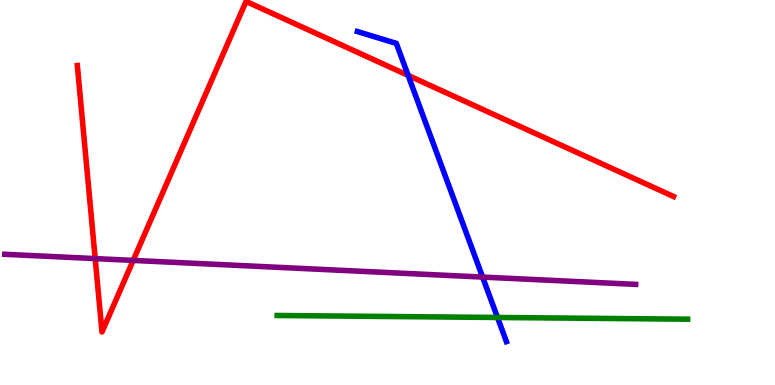[{'lines': ['blue', 'red'], 'intersections': [{'x': 5.27, 'y': 8.04}]}, {'lines': ['green', 'red'], 'intersections': []}, {'lines': ['purple', 'red'], 'intersections': [{'x': 1.23, 'y': 3.28}, {'x': 1.72, 'y': 3.24}]}, {'lines': ['blue', 'green'], 'intersections': [{'x': 6.42, 'y': 1.75}]}, {'lines': ['blue', 'purple'], 'intersections': [{'x': 6.23, 'y': 2.8}]}, {'lines': ['green', 'purple'], 'intersections': []}]